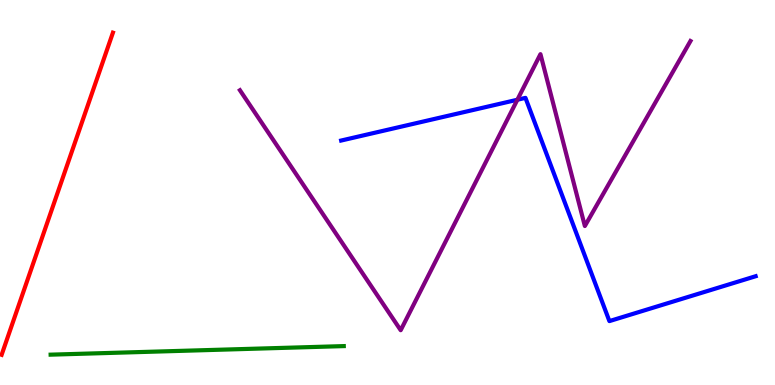[{'lines': ['blue', 'red'], 'intersections': []}, {'lines': ['green', 'red'], 'intersections': []}, {'lines': ['purple', 'red'], 'intersections': []}, {'lines': ['blue', 'green'], 'intersections': []}, {'lines': ['blue', 'purple'], 'intersections': [{'x': 6.68, 'y': 7.41}]}, {'lines': ['green', 'purple'], 'intersections': []}]